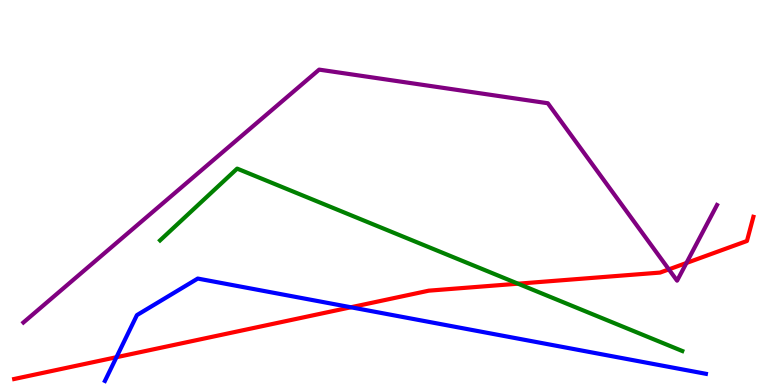[{'lines': ['blue', 'red'], 'intersections': [{'x': 1.5, 'y': 0.722}, {'x': 4.53, 'y': 2.02}]}, {'lines': ['green', 'red'], 'intersections': [{'x': 6.68, 'y': 2.63}]}, {'lines': ['purple', 'red'], 'intersections': [{'x': 8.63, 'y': 3.0}, {'x': 8.86, 'y': 3.17}]}, {'lines': ['blue', 'green'], 'intersections': []}, {'lines': ['blue', 'purple'], 'intersections': []}, {'lines': ['green', 'purple'], 'intersections': []}]